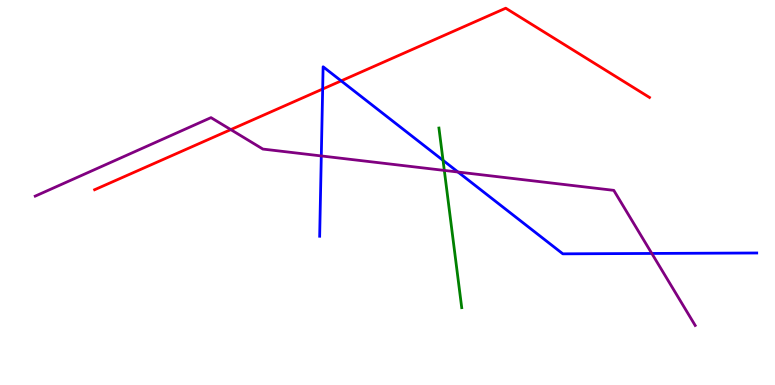[{'lines': ['blue', 'red'], 'intersections': [{'x': 4.16, 'y': 7.69}, {'x': 4.4, 'y': 7.9}]}, {'lines': ['green', 'red'], 'intersections': []}, {'lines': ['purple', 'red'], 'intersections': [{'x': 2.98, 'y': 6.63}]}, {'lines': ['blue', 'green'], 'intersections': [{'x': 5.72, 'y': 5.83}]}, {'lines': ['blue', 'purple'], 'intersections': [{'x': 4.15, 'y': 5.95}, {'x': 5.91, 'y': 5.53}, {'x': 8.41, 'y': 3.42}]}, {'lines': ['green', 'purple'], 'intersections': [{'x': 5.73, 'y': 5.57}]}]